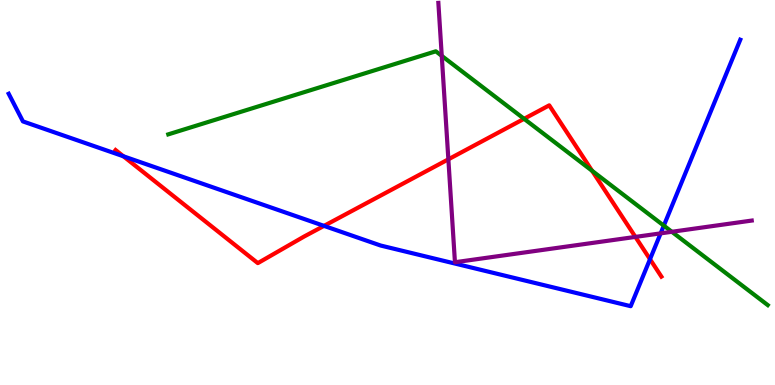[{'lines': ['blue', 'red'], 'intersections': [{'x': 1.59, 'y': 5.94}, {'x': 4.18, 'y': 4.13}, {'x': 8.39, 'y': 3.27}]}, {'lines': ['green', 'red'], 'intersections': [{'x': 6.76, 'y': 6.91}, {'x': 7.64, 'y': 5.56}]}, {'lines': ['purple', 'red'], 'intersections': [{'x': 5.79, 'y': 5.86}, {'x': 8.2, 'y': 3.85}]}, {'lines': ['blue', 'green'], 'intersections': [{'x': 8.57, 'y': 4.14}]}, {'lines': ['blue', 'purple'], 'intersections': [{'x': 8.52, 'y': 3.94}]}, {'lines': ['green', 'purple'], 'intersections': [{'x': 5.7, 'y': 8.55}, {'x': 8.67, 'y': 3.98}]}]